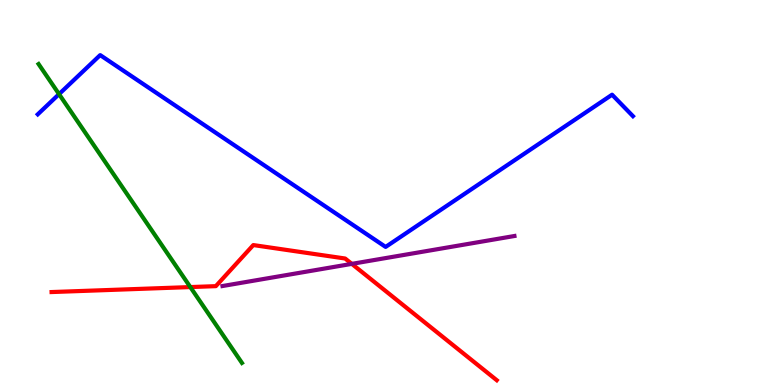[{'lines': ['blue', 'red'], 'intersections': []}, {'lines': ['green', 'red'], 'intersections': [{'x': 2.46, 'y': 2.54}]}, {'lines': ['purple', 'red'], 'intersections': [{'x': 4.54, 'y': 3.15}]}, {'lines': ['blue', 'green'], 'intersections': [{'x': 0.762, 'y': 7.55}]}, {'lines': ['blue', 'purple'], 'intersections': []}, {'lines': ['green', 'purple'], 'intersections': []}]